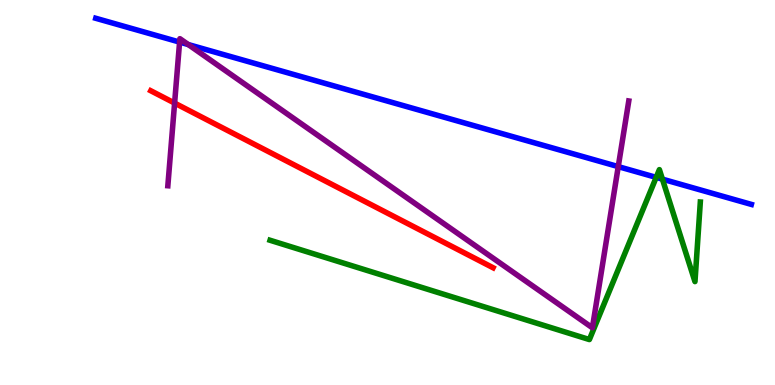[{'lines': ['blue', 'red'], 'intersections': []}, {'lines': ['green', 'red'], 'intersections': []}, {'lines': ['purple', 'red'], 'intersections': [{'x': 2.25, 'y': 7.32}]}, {'lines': ['blue', 'green'], 'intersections': [{'x': 8.47, 'y': 5.39}, {'x': 8.55, 'y': 5.35}]}, {'lines': ['blue', 'purple'], 'intersections': [{'x': 2.32, 'y': 8.91}, {'x': 2.43, 'y': 8.84}, {'x': 7.98, 'y': 5.67}]}, {'lines': ['green', 'purple'], 'intersections': []}]